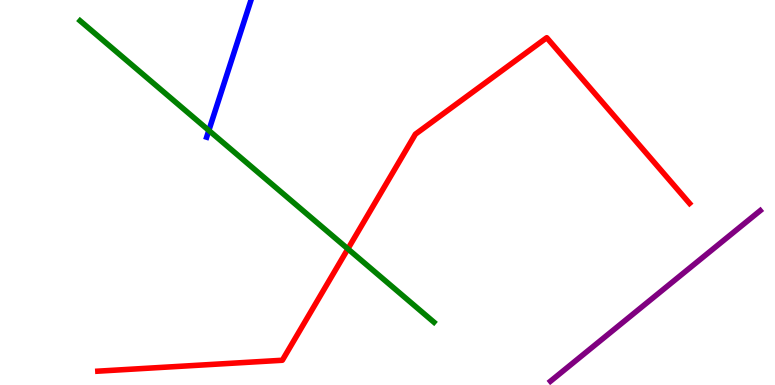[{'lines': ['blue', 'red'], 'intersections': []}, {'lines': ['green', 'red'], 'intersections': [{'x': 4.49, 'y': 3.54}]}, {'lines': ['purple', 'red'], 'intersections': []}, {'lines': ['blue', 'green'], 'intersections': [{'x': 2.69, 'y': 6.61}]}, {'lines': ['blue', 'purple'], 'intersections': []}, {'lines': ['green', 'purple'], 'intersections': []}]